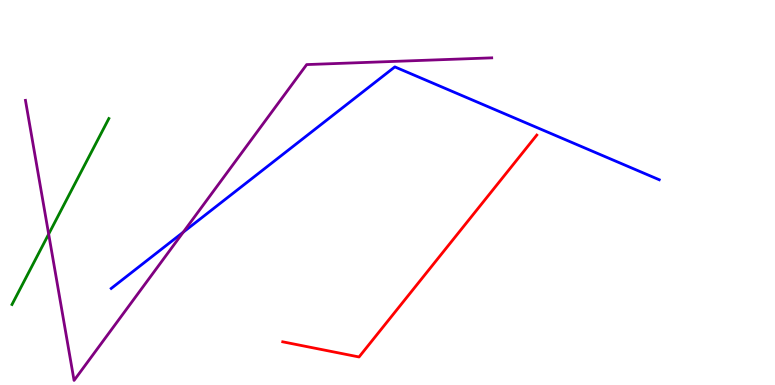[{'lines': ['blue', 'red'], 'intersections': []}, {'lines': ['green', 'red'], 'intersections': []}, {'lines': ['purple', 'red'], 'intersections': []}, {'lines': ['blue', 'green'], 'intersections': []}, {'lines': ['blue', 'purple'], 'intersections': [{'x': 2.36, 'y': 3.97}]}, {'lines': ['green', 'purple'], 'intersections': [{'x': 0.628, 'y': 3.92}]}]